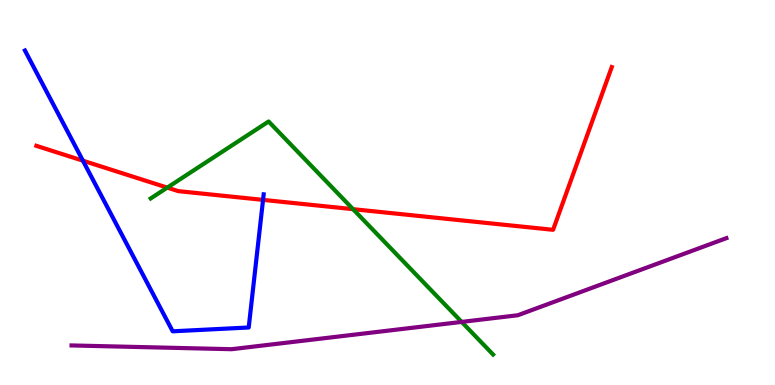[{'lines': ['blue', 'red'], 'intersections': [{'x': 1.07, 'y': 5.83}, {'x': 3.39, 'y': 4.81}]}, {'lines': ['green', 'red'], 'intersections': [{'x': 2.16, 'y': 5.13}, {'x': 4.56, 'y': 4.57}]}, {'lines': ['purple', 'red'], 'intersections': []}, {'lines': ['blue', 'green'], 'intersections': []}, {'lines': ['blue', 'purple'], 'intersections': []}, {'lines': ['green', 'purple'], 'intersections': [{'x': 5.96, 'y': 1.64}]}]